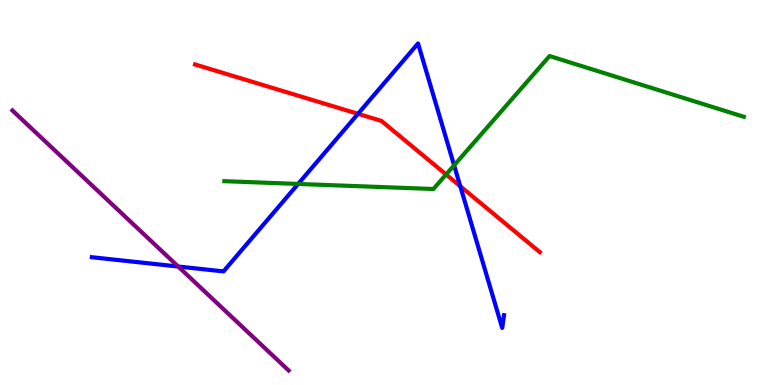[{'lines': ['blue', 'red'], 'intersections': [{'x': 4.62, 'y': 7.04}, {'x': 5.94, 'y': 5.16}]}, {'lines': ['green', 'red'], 'intersections': [{'x': 5.76, 'y': 5.47}]}, {'lines': ['purple', 'red'], 'intersections': []}, {'lines': ['blue', 'green'], 'intersections': [{'x': 3.85, 'y': 5.22}, {'x': 5.86, 'y': 5.71}]}, {'lines': ['blue', 'purple'], 'intersections': [{'x': 2.3, 'y': 3.08}]}, {'lines': ['green', 'purple'], 'intersections': []}]